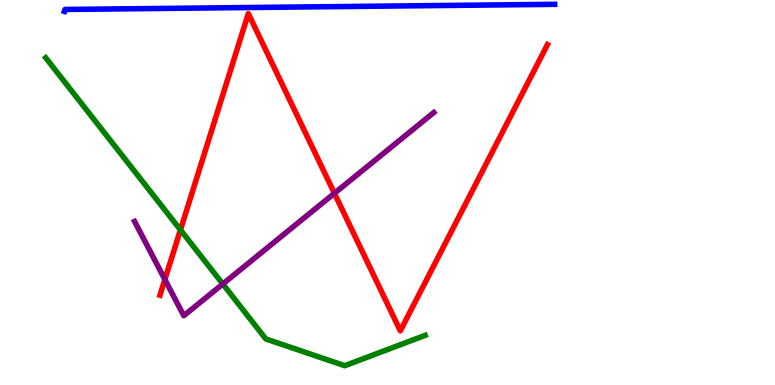[{'lines': ['blue', 'red'], 'intersections': []}, {'lines': ['green', 'red'], 'intersections': [{'x': 2.33, 'y': 4.03}]}, {'lines': ['purple', 'red'], 'intersections': [{'x': 2.13, 'y': 2.74}, {'x': 4.31, 'y': 4.98}]}, {'lines': ['blue', 'green'], 'intersections': []}, {'lines': ['blue', 'purple'], 'intersections': []}, {'lines': ['green', 'purple'], 'intersections': [{'x': 2.87, 'y': 2.62}]}]